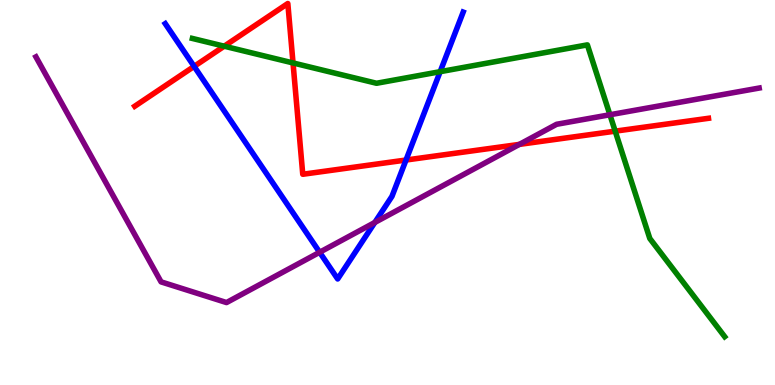[{'lines': ['blue', 'red'], 'intersections': [{'x': 2.5, 'y': 8.28}, {'x': 5.24, 'y': 5.84}]}, {'lines': ['green', 'red'], 'intersections': [{'x': 2.89, 'y': 8.8}, {'x': 3.78, 'y': 8.37}, {'x': 7.94, 'y': 6.59}]}, {'lines': ['purple', 'red'], 'intersections': [{'x': 6.7, 'y': 6.25}]}, {'lines': ['blue', 'green'], 'intersections': [{'x': 5.68, 'y': 8.14}]}, {'lines': ['blue', 'purple'], 'intersections': [{'x': 4.12, 'y': 3.45}, {'x': 4.84, 'y': 4.22}]}, {'lines': ['green', 'purple'], 'intersections': [{'x': 7.87, 'y': 7.02}]}]